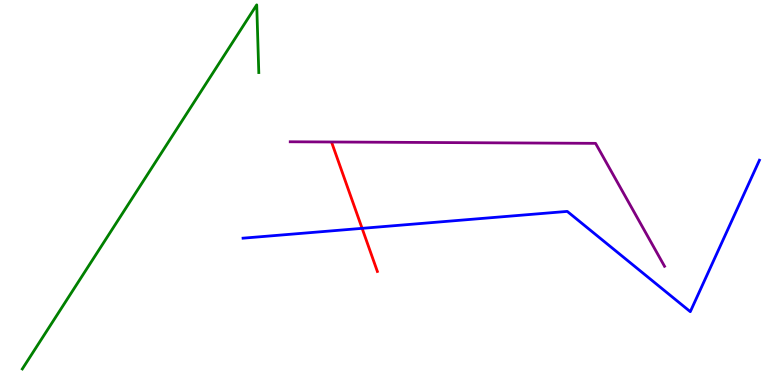[{'lines': ['blue', 'red'], 'intersections': [{'x': 4.67, 'y': 4.07}]}, {'lines': ['green', 'red'], 'intersections': []}, {'lines': ['purple', 'red'], 'intersections': []}, {'lines': ['blue', 'green'], 'intersections': []}, {'lines': ['blue', 'purple'], 'intersections': []}, {'lines': ['green', 'purple'], 'intersections': []}]